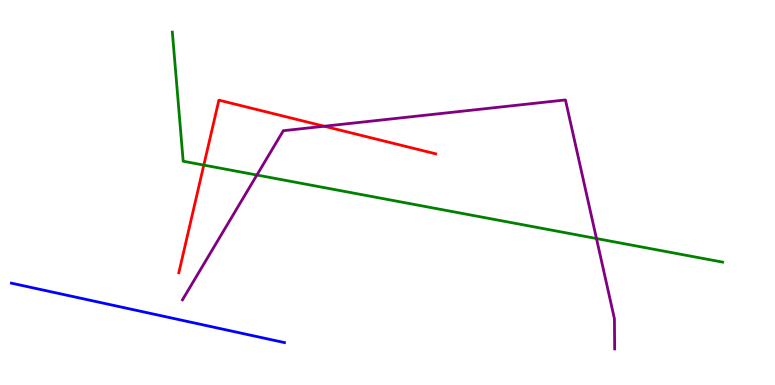[{'lines': ['blue', 'red'], 'intersections': []}, {'lines': ['green', 'red'], 'intersections': [{'x': 2.63, 'y': 5.71}]}, {'lines': ['purple', 'red'], 'intersections': [{'x': 4.18, 'y': 6.72}]}, {'lines': ['blue', 'green'], 'intersections': []}, {'lines': ['blue', 'purple'], 'intersections': []}, {'lines': ['green', 'purple'], 'intersections': [{'x': 3.31, 'y': 5.45}, {'x': 7.7, 'y': 3.8}]}]